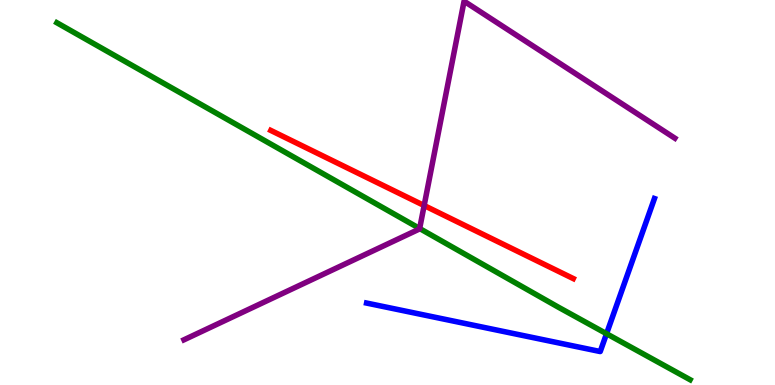[{'lines': ['blue', 'red'], 'intersections': []}, {'lines': ['green', 'red'], 'intersections': []}, {'lines': ['purple', 'red'], 'intersections': [{'x': 5.47, 'y': 4.66}]}, {'lines': ['blue', 'green'], 'intersections': [{'x': 7.83, 'y': 1.33}]}, {'lines': ['blue', 'purple'], 'intersections': []}, {'lines': ['green', 'purple'], 'intersections': [{'x': 5.41, 'y': 4.06}]}]